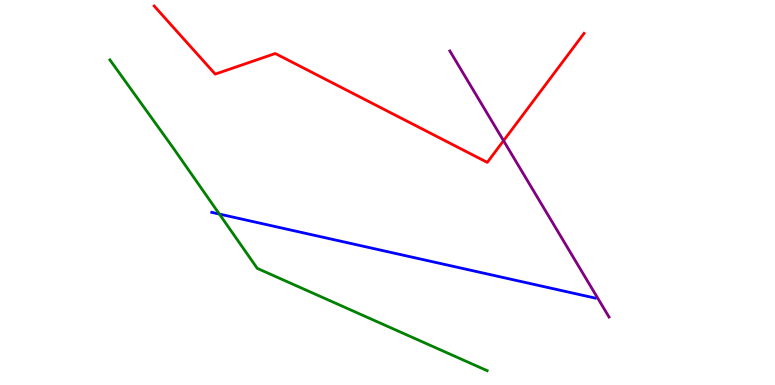[{'lines': ['blue', 'red'], 'intersections': []}, {'lines': ['green', 'red'], 'intersections': []}, {'lines': ['purple', 'red'], 'intersections': [{'x': 6.5, 'y': 6.35}]}, {'lines': ['blue', 'green'], 'intersections': [{'x': 2.83, 'y': 4.44}]}, {'lines': ['blue', 'purple'], 'intersections': []}, {'lines': ['green', 'purple'], 'intersections': []}]